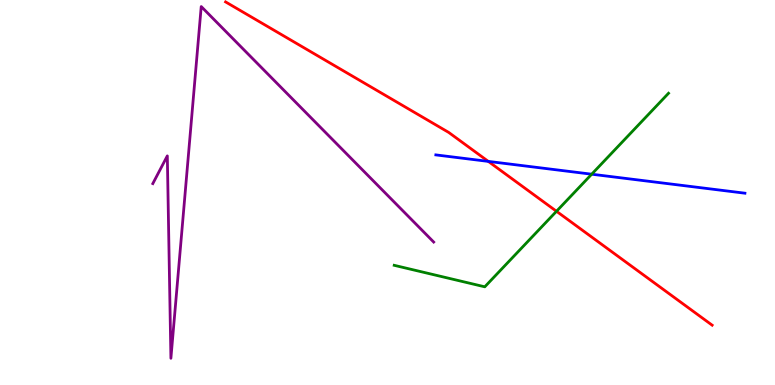[{'lines': ['blue', 'red'], 'intersections': [{'x': 6.3, 'y': 5.81}]}, {'lines': ['green', 'red'], 'intersections': [{'x': 7.18, 'y': 4.51}]}, {'lines': ['purple', 'red'], 'intersections': []}, {'lines': ['blue', 'green'], 'intersections': [{'x': 7.63, 'y': 5.48}]}, {'lines': ['blue', 'purple'], 'intersections': []}, {'lines': ['green', 'purple'], 'intersections': []}]